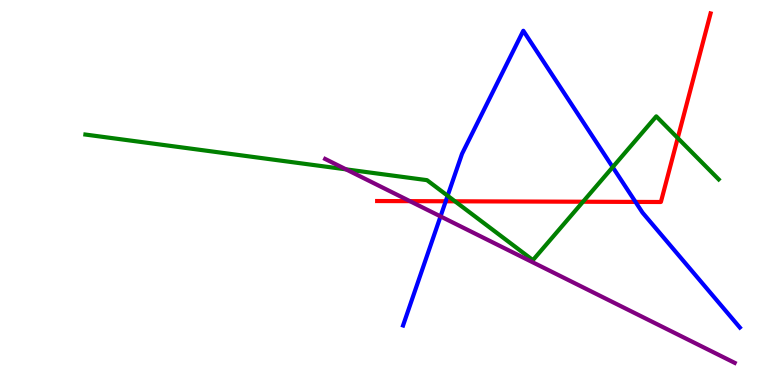[{'lines': ['blue', 'red'], 'intersections': [{'x': 5.75, 'y': 4.77}, {'x': 8.2, 'y': 4.76}]}, {'lines': ['green', 'red'], 'intersections': [{'x': 5.87, 'y': 4.77}, {'x': 7.52, 'y': 4.76}, {'x': 8.75, 'y': 6.41}]}, {'lines': ['purple', 'red'], 'intersections': [{'x': 5.29, 'y': 4.78}]}, {'lines': ['blue', 'green'], 'intersections': [{'x': 5.78, 'y': 4.92}, {'x': 7.91, 'y': 5.66}]}, {'lines': ['blue', 'purple'], 'intersections': [{'x': 5.68, 'y': 4.38}]}, {'lines': ['green', 'purple'], 'intersections': [{'x': 4.46, 'y': 5.6}]}]